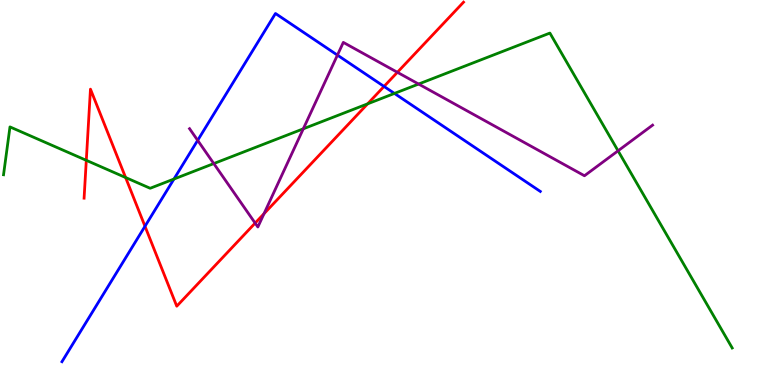[{'lines': ['blue', 'red'], 'intersections': [{'x': 1.87, 'y': 4.12}, {'x': 4.96, 'y': 7.75}]}, {'lines': ['green', 'red'], 'intersections': [{'x': 1.11, 'y': 5.84}, {'x': 1.62, 'y': 5.39}, {'x': 4.74, 'y': 7.3}]}, {'lines': ['purple', 'red'], 'intersections': [{'x': 3.29, 'y': 4.21}, {'x': 3.41, 'y': 4.45}, {'x': 5.13, 'y': 8.12}]}, {'lines': ['blue', 'green'], 'intersections': [{'x': 2.24, 'y': 5.35}, {'x': 5.09, 'y': 7.57}]}, {'lines': ['blue', 'purple'], 'intersections': [{'x': 2.55, 'y': 6.35}, {'x': 4.35, 'y': 8.57}]}, {'lines': ['green', 'purple'], 'intersections': [{'x': 2.76, 'y': 5.75}, {'x': 3.91, 'y': 6.65}, {'x': 5.4, 'y': 7.82}, {'x': 7.97, 'y': 6.08}]}]